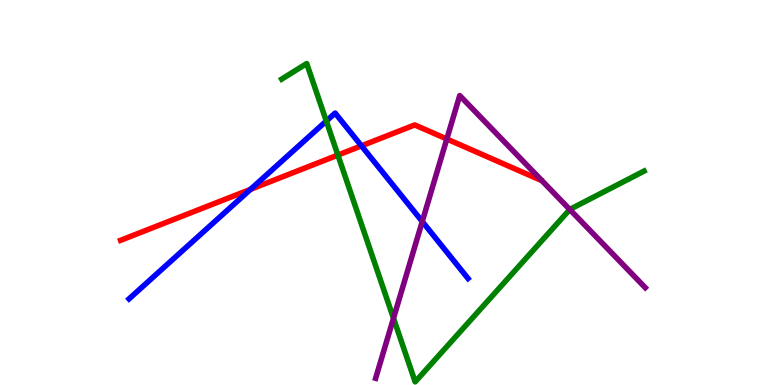[{'lines': ['blue', 'red'], 'intersections': [{'x': 3.23, 'y': 5.08}, {'x': 4.66, 'y': 6.21}]}, {'lines': ['green', 'red'], 'intersections': [{'x': 4.36, 'y': 5.97}]}, {'lines': ['purple', 'red'], 'intersections': [{'x': 5.77, 'y': 6.39}]}, {'lines': ['blue', 'green'], 'intersections': [{'x': 4.21, 'y': 6.86}]}, {'lines': ['blue', 'purple'], 'intersections': [{'x': 5.45, 'y': 4.25}]}, {'lines': ['green', 'purple'], 'intersections': [{'x': 5.08, 'y': 1.73}, {'x': 7.35, 'y': 4.56}]}]